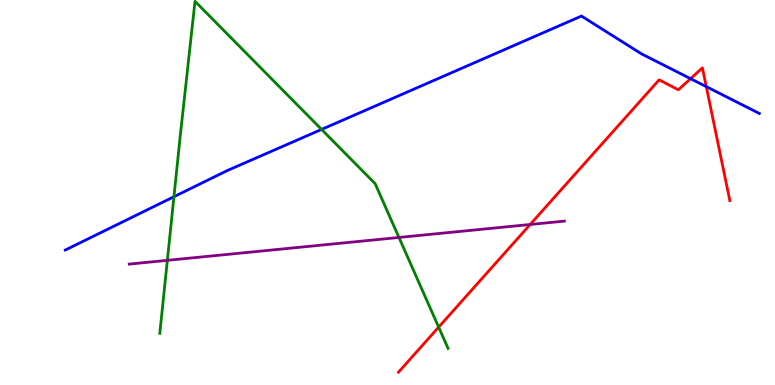[{'lines': ['blue', 'red'], 'intersections': [{'x': 8.91, 'y': 7.96}, {'x': 9.11, 'y': 7.75}]}, {'lines': ['green', 'red'], 'intersections': [{'x': 5.66, 'y': 1.5}]}, {'lines': ['purple', 'red'], 'intersections': [{'x': 6.84, 'y': 4.17}]}, {'lines': ['blue', 'green'], 'intersections': [{'x': 2.24, 'y': 4.89}, {'x': 4.15, 'y': 6.64}]}, {'lines': ['blue', 'purple'], 'intersections': []}, {'lines': ['green', 'purple'], 'intersections': [{'x': 2.16, 'y': 3.24}, {'x': 5.15, 'y': 3.83}]}]